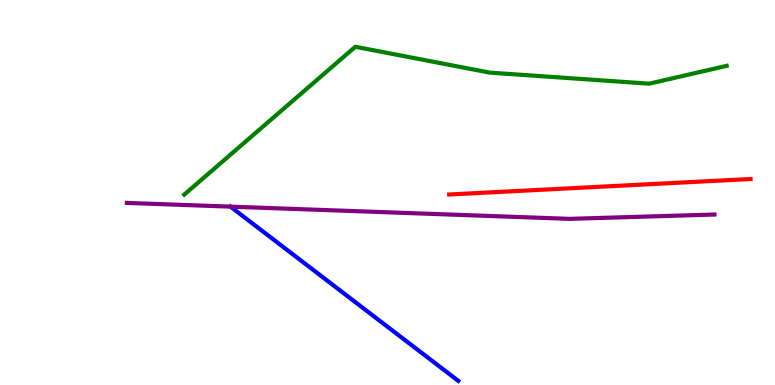[{'lines': ['blue', 'red'], 'intersections': []}, {'lines': ['green', 'red'], 'intersections': []}, {'lines': ['purple', 'red'], 'intersections': []}, {'lines': ['blue', 'green'], 'intersections': []}, {'lines': ['blue', 'purple'], 'intersections': [{'x': 2.97, 'y': 4.63}]}, {'lines': ['green', 'purple'], 'intersections': []}]